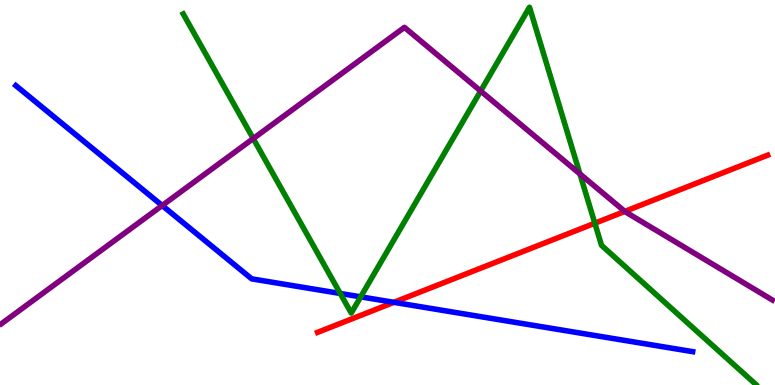[{'lines': ['blue', 'red'], 'intersections': [{'x': 5.08, 'y': 2.15}]}, {'lines': ['green', 'red'], 'intersections': [{'x': 7.68, 'y': 4.2}]}, {'lines': ['purple', 'red'], 'intersections': [{'x': 8.06, 'y': 4.51}]}, {'lines': ['blue', 'green'], 'intersections': [{'x': 4.39, 'y': 2.38}, {'x': 4.65, 'y': 2.29}]}, {'lines': ['blue', 'purple'], 'intersections': [{'x': 2.09, 'y': 4.66}]}, {'lines': ['green', 'purple'], 'intersections': [{'x': 3.27, 'y': 6.4}, {'x': 6.2, 'y': 7.64}, {'x': 7.48, 'y': 5.48}]}]